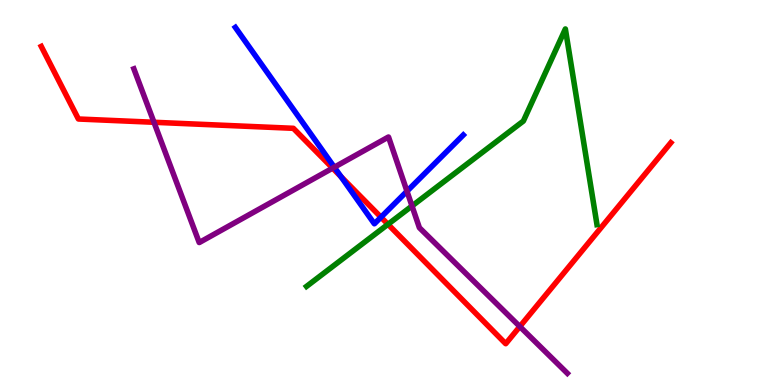[{'lines': ['blue', 'red'], 'intersections': [{'x': 4.4, 'y': 5.41}, {'x': 4.92, 'y': 4.36}]}, {'lines': ['green', 'red'], 'intersections': [{'x': 5.01, 'y': 4.17}]}, {'lines': ['purple', 'red'], 'intersections': [{'x': 1.99, 'y': 6.82}, {'x': 4.29, 'y': 5.63}, {'x': 6.71, 'y': 1.52}]}, {'lines': ['blue', 'green'], 'intersections': []}, {'lines': ['blue', 'purple'], 'intersections': [{'x': 4.31, 'y': 5.66}, {'x': 5.25, 'y': 5.03}]}, {'lines': ['green', 'purple'], 'intersections': [{'x': 5.32, 'y': 4.65}]}]